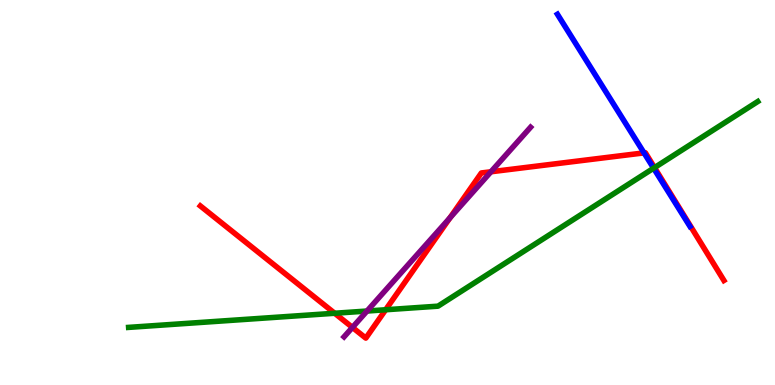[{'lines': ['blue', 'red'], 'intersections': [{'x': 8.31, 'y': 6.03}]}, {'lines': ['green', 'red'], 'intersections': [{'x': 4.32, 'y': 1.86}, {'x': 4.98, 'y': 1.95}, {'x': 8.45, 'y': 5.65}]}, {'lines': ['purple', 'red'], 'intersections': [{'x': 4.55, 'y': 1.5}, {'x': 5.81, 'y': 4.34}, {'x': 6.33, 'y': 5.54}]}, {'lines': ['blue', 'green'], 'intersections': [{'x': 8.43, 'y': 5.63}]}, {'lines': ['blue', 'purple'], 'intersections': []}, {'lines': ['green', 'purple'], 'intersections': [{'x': 4.74, 'y': 1.92}]}]